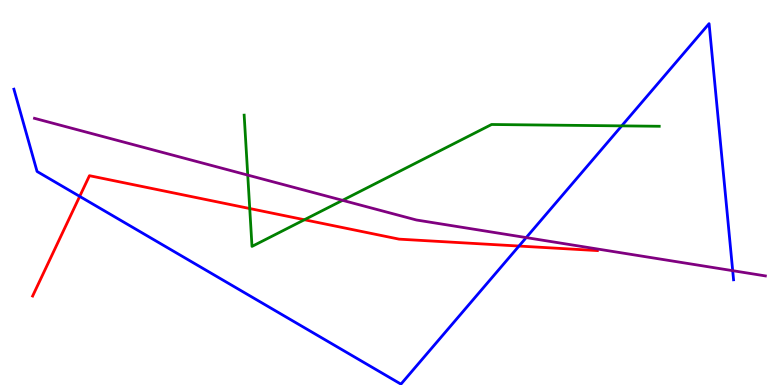[{'lines': ['blue', 'red'], 'intersections': [{'x': 1.03, 'y': 4.9}, {'x': 6.7, 'y': 3.61}]}, {'lines': ['green', 'red'], 'intersections': [{'x': 3.22, 'y': 4.58}, {'x': 3.93, 'y': 4.29}]}, {'lines': ['purple', 'red'], 'intersections': []}, {'lines': ['blue', 'green'], 'intersections': [{'x': 8.02, 'y': 6.73}]}, {'lines': ['blue', 'purple'], 'intersections': [{'x': 6.79, 'y': 3.83}, {'x': 9.45, 'y': 2.97}]}, {'lines': ['green', 'purple'], 'intersections': [{'x': 3.2, 'y': 5.45}, {'x': 4.42, 'y': 4.8}]}]